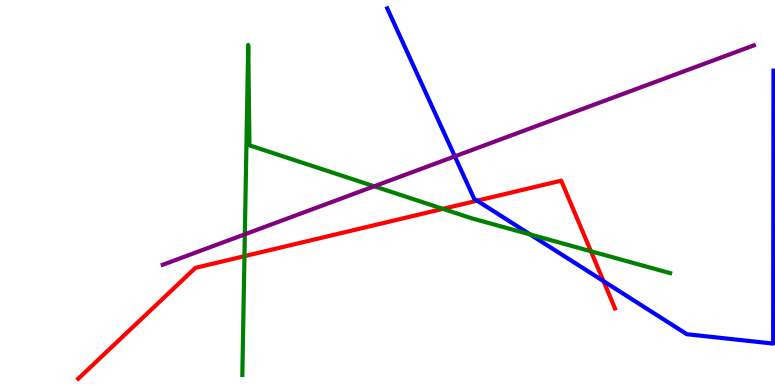[{'lines': ['blue', 'red'], 'intersections': [{'x': 6.16, 'y': 4.79}, {'x': 7.79, 'y': 2.7}]}, {'lines': ['green', 'red'], 'intersections': [{'x': 3.15, 'y': 3.35}, {'x': 5.71, 'y': 4.58}, {'x': 7.62, 'y': 3.47}]}, {'lines': ['purple', 'red'], 'intersections': []}, {'lines': ['blue', 'green'], 'intersections': [{'x': 6.84, 'y': 3.91}]}, {'lines': ['blue', 'purple'], 'intersections': [{'x': 5.87, 'y': 5.94}]}, {'lines': ['green', 'purple'], 'intersections': [{'x': 3.16, 'y': 3.91}, {'x': 4.83, 'y': 5.16}]}]